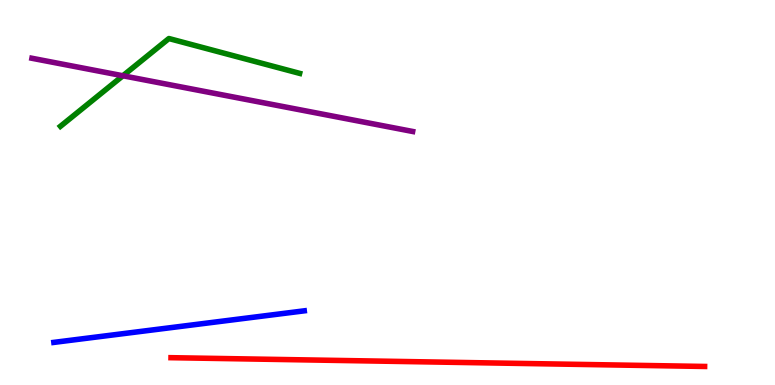[{'lines': ['blue', 'red'], 'intersections': []}, {'lines': ['green', 'red'], 'intersections': []}, {'lines': ['purple', 'red'], 'intersections': []}, {'lines': ['blue', 'green'], 'intersections': []}, {'lines': ['blue', 'purple'], 'intersections': []}, {'lines': ['green', 'purple'], 'intersections': [{'x': 1.59, 'y': 8.03}]}]